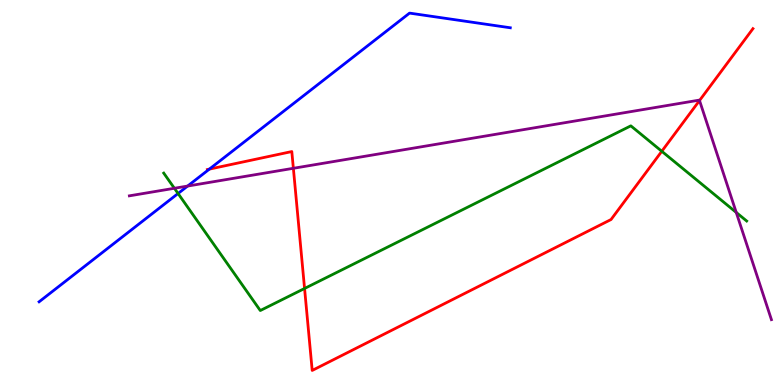[{'lines': ['blue', 'red'], 'intersections': [{'x': 2.7, 'y': 5.61}]}, {'lines': ['green', 'red'], 'intersections': [{'x': 3.93, 'y': 2.51}, {'x': 8.54, 'y': 6.07}]}, {'lines': ['purple', 'red'], 'intersections': [{'x': 3.79, 'y': 5.63}, {'x': 9.03, 'y': 7.39}]}, {'lines': ['blue', 'green'], 'intersections': [{'x': 2.3, 'y': 4.97}]}, {'lines': ['blue', 'purple'], 'intersections': [{'x': 2.42, 'y': 5.17}]}, {'lines': ['green', 'purple'], 'intersections': [{'x': 2.25, 'y': 5.11}, {'x': 9.5, 'y': 4.48}]}]